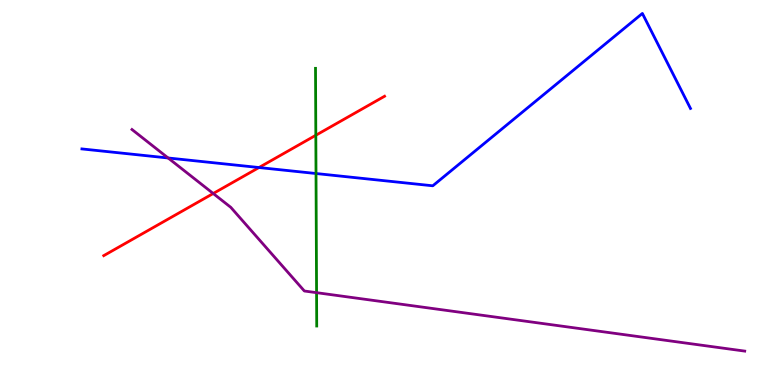[{'lines': ['blue', 'red'], 'intersections': [{'x': 3.34, 'y': 5.65}]}, {'lines': ['green', 'red'], 'intersections': [{'x': 4.08, 'y': 6.49}]}, {'lines': ['purple', 'red'], 'intersections': [{'x': 2.75, 'y': 4.97}]}, {'lines': ['blue', 'green'], 'intersections': [{'x': 4.08, 'y': 5.49}]}, {'lines': ['blue', 'purple'], 'intersections': [{'x': 2.17, 'y': 5.9}]}, {'lines': ['green', 'purple'], 'intersections': [{'x': 4.08, 'y': 2.4}]}]